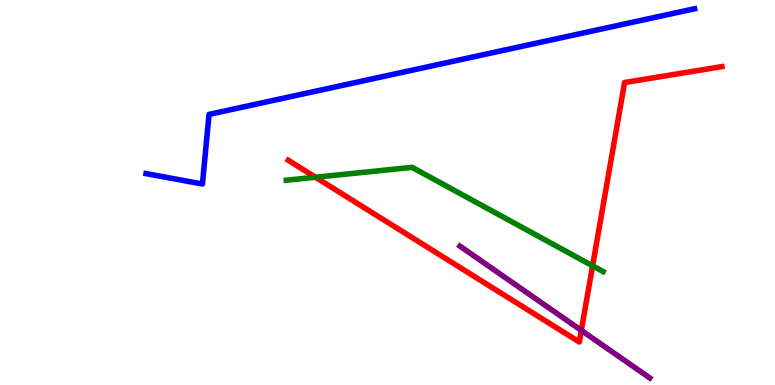[{'lines': ['blue', 'red'], 'intersections': []}, {'lines': ['green', 'red'], 'intersections': [{'x': 4.07, 'y': 5.4}, {'x': 7.65, 'y': 3.1}]}, {'lines': ['purple', 'red'], 'intersections': [{'x': 7.5, 'y': 1.42}]}, {'lines': ['blue', 'green'], 'intersections': []}, {'lines': ['blue', 'purple'], 'intersections': []}, {'lines': ['green', 'purple'], 'intersections': []}]